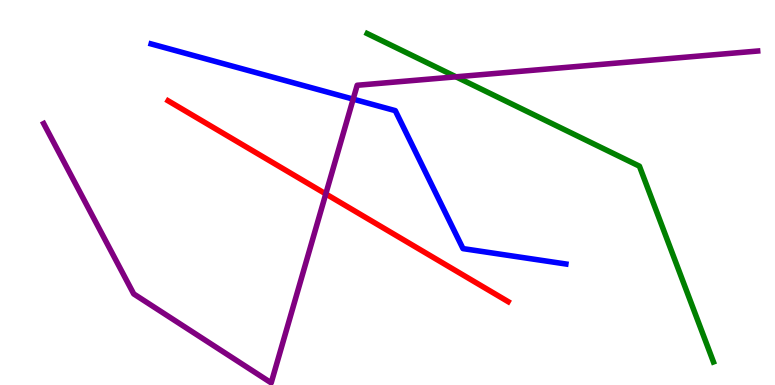[{'lines': ['blue', 'red'], 'intersections': []}, {'lines': ['green', 'red'], 'intersections': []}, {'lines': ['purple', 'red'], 'intersections': [{'x': 4.2, 'y': 4.96}]}, {'lines': ['blue', 'green'], 'intersections': []}, {'lines': ['blue', 'purple'], 'intersections': [{'x': 4.56, 'y': 7.43}]}, {'lines': ['green', 'purple'], 'intersections': [{'x': 5.88, 'y': 8.0}]}]